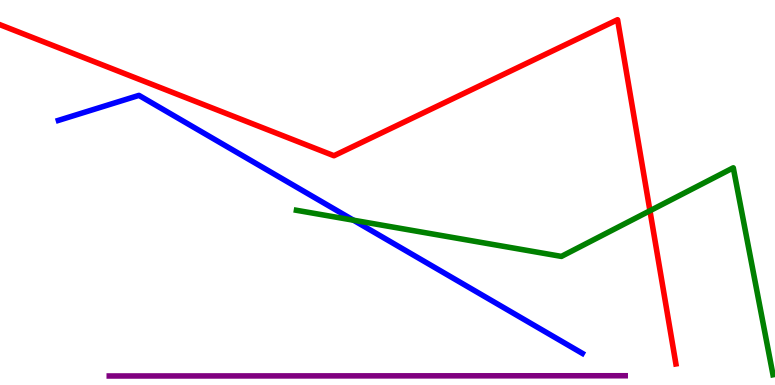[{'lines': ['blue', 'red'], 'intersections': []}, {'lines': ['green', 'red'], 'intersections': [{'x': 8.39, 'y': 4.53}]}, {'lines': ['purple', 'red'], 'intersections': []}, {'lines': ['blue', 'green'], 'intersections': [{'x': 4.56, 'y': 4.28}]}, {'lines': ['blue', 'purple'], 'intersections': []}, {'lines': ['green', 'purple'], 'intersections': []}]